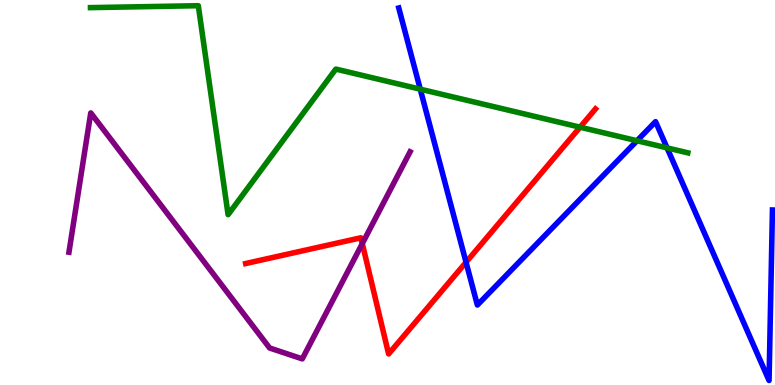[{'lines': ['blue', 'red'], 'intersections': [{'x': 6.01, 'y': 3.19}]}, {'lines': ['green', 'red'], 'intersections': [{'x': 7.48, 'y': 6.7}]}, {'lines': ['purple', 'red'], 'intersections': [{'x': 4.67, 'y': 3.67}]}, {'lines': ['blue', 'green'], 'intersections': [{'x': 5.42, 'y': 7.68}, {'x': 8.22, 'y': 6.34}, {'x': 8.61, 'y': 6.16}]}, {'lines': ['blue', 'purple'], 'intersections': []}, {'lines': ['green', 'purple'], 'intersections': []}]